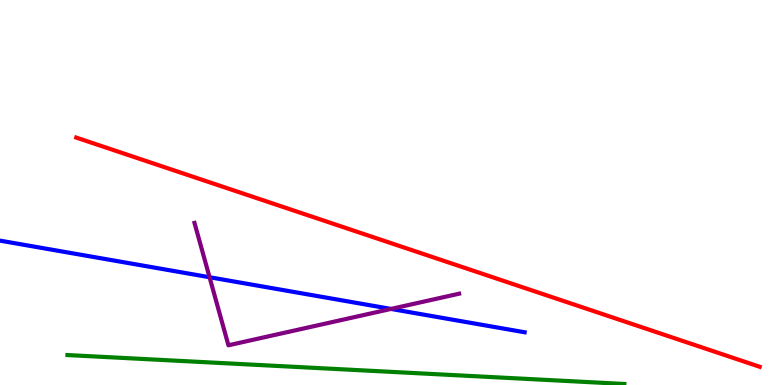[{'lines': ['blue', 'red'], 'intersections': []}, {'lines': ['green', 'red'], 'intersections': []}, {'lines': ['purple', 'red'], 'intersections': []}, {'lines': ['blue', 'green'], 'intersections': []}, {'lines': ['blue', 'purple'], 'intersections': [{'x': 2.7, 'y': 2.8}, {'x': 5.05, 'y': 1.98}]}, {'lines': ['green', 'purple'], 'intersections': []}]